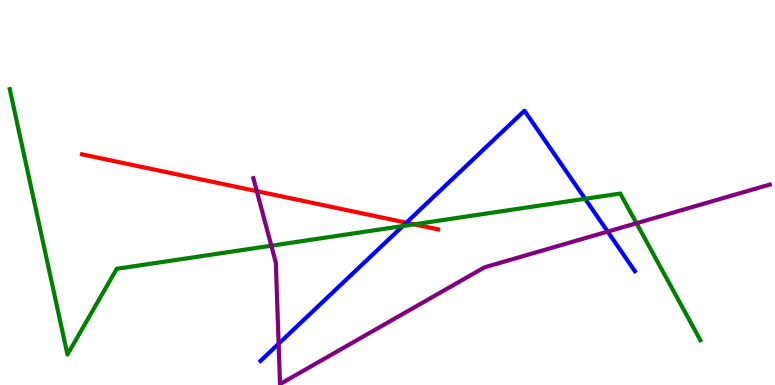[{'lines': ['blue', 'red'], 'intersections': [{'x': 5.24, 'y': 4.22}]}, {'lines': ['green', 'red'], 'intersections': [{'x': 5.35, 'y': 4.17}]}, {'lines': ['purple', 'red'], 'intersections': [{'x': 3.31, 'y': 5.03}]}, {'lines': ['blue', 'green'], 'intersections': [{'x': 5.2, 'y': 4.13}, {'x': 7.55, 'y': 4.84}]}, {'lines': ['blue', 'purple'], 'intersections': [{'x': 3.6, 'y': 1.07}, {'x': 7.84, 'y': 3.98}]}, {'lines': ['green', 'purple'], 'intersections': [{'x': 3.5, 'y': 3.62}, {'x': 8.21, 'y': 4.2}]}]